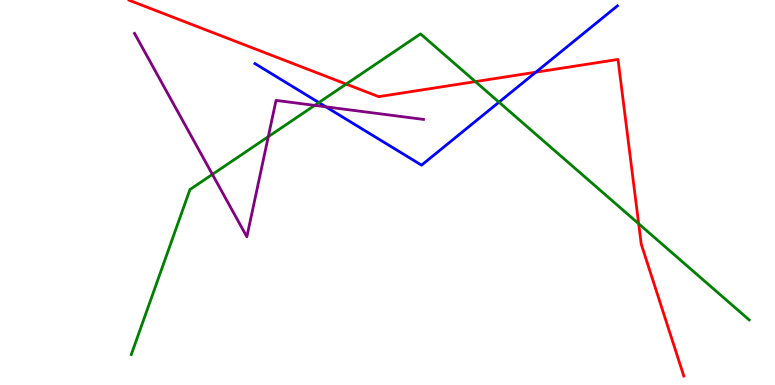[{'lines': ['blue', 'red'], 'intersections': [{'x': 6.91, 'y': 8.12}]}, {'lines': ['green', 'red'], 'intersections': [{'x': 4.47, 'y': 7.82}, {'x': 6.13, 'y': 7.88}, {'x': 8.24, 'y': 4.19}]}, {'lines': ['purple', 'red'], 'intersections': []}, {'lines': ['blue', 'green'], 'intersections': [{'x': 4.11, 'y': 7.34}, {'x': 6.44, 'y': 7.35}]}, {'lines': ['blue', 'purple'], 'intersections': [{'x': 4.2, 'y': 7.23}]}, {'lines': ['green', 'purple'], 'intersections': [{'x': 2.74, 'y': 5.47}, {'x': 3.46, 'y': 6.45}, {'x': 4.06, 'y': 7.26}]}]